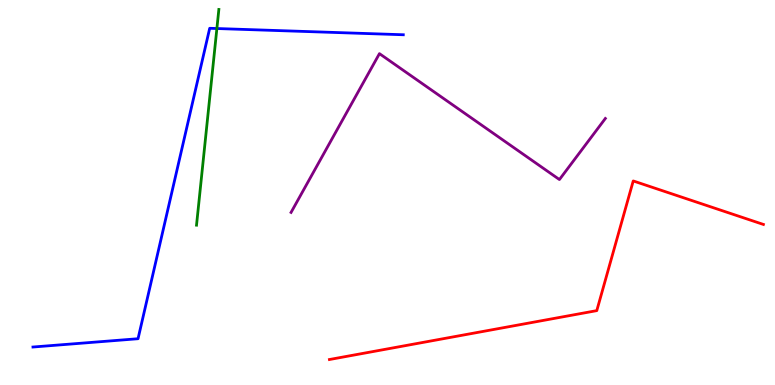[{'lines': ['blue', 'red'], 'intersections': []}, {'lines': ['green', 'red'], 'intersections': []}, {'lines': ['purple', 'red'], 'intersections': []}, {'lines': ['blue', 'green'], 'intersections': [{'x': 2.8, 'y': 9.26}]}, {'lines': ['blue', 'purple'], 'intersections': []}, {'lines': ['green', 'purple'], 'intersections': []}]